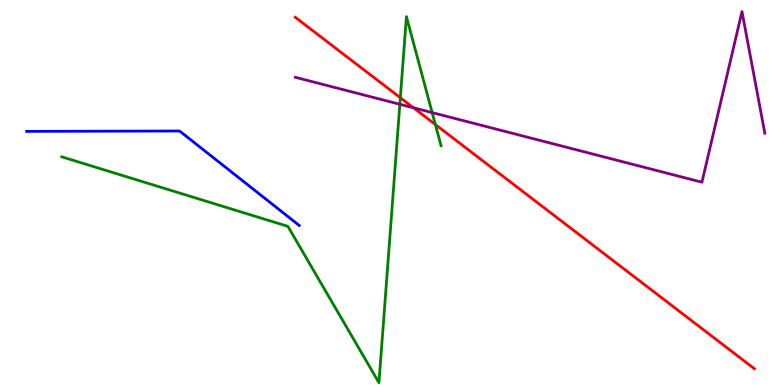[{'lines': ['blue', 'red'], 'intersections': []}, {'lines': ['green', 'red'], 'intersections': [{'x': 5.17, 'y': 7.46}, {'x': 5.62, 'y': 6.77}]}, {'lines': ['purple', 'red'], 'intersections': [{'x': 5.34, 'y': 7.2}]}, {'lines': ['blue', 'green'], 'intersections': []}, {'lines': ['blue', 'purple'], 'intersections': []}, {'lines': ['green', 'purple'], 'intersections': [{'x': 5.16, 'y': 7.29}, {'x': 5.58, 'y': 7.08}]}]